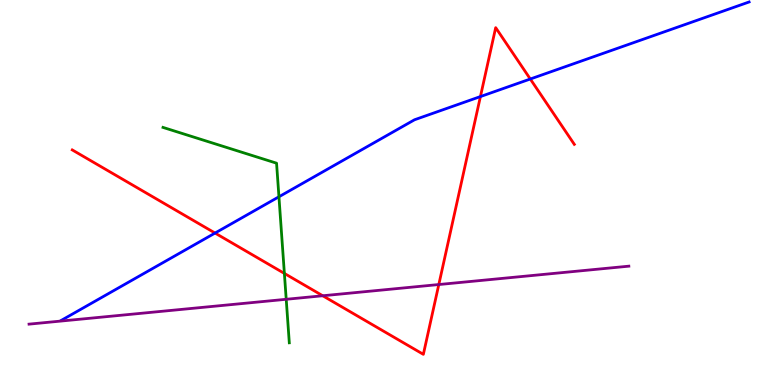[{'lines': ['blue', 'red'], 'intersections': [{'x': 2.77, 'y': 3.95}, {'x': 6.2, 'y': 7.49}, {'x': 6.84, 'y': 7.95}]}, {'lines': ['green', 'red'], 'intersections': [{'x': 3.67, 'y': 2.9}]}, {'lines': ['purple', 'red'], 'intersections': [{'x': 4.16, 'y': 2.32}, {'x': 5.66, 'y': 2.61}]}, {'lines': ['blue', 'green'], 'intersections': [{'x': 3.6, 'y': 4.89}]}, {'lines': ['blue', 'purple'], 'intersections': []}, {'lines': ['green', 'purple'], 'intersections': [{'x': 3.69, 'y': 2.23}]}]